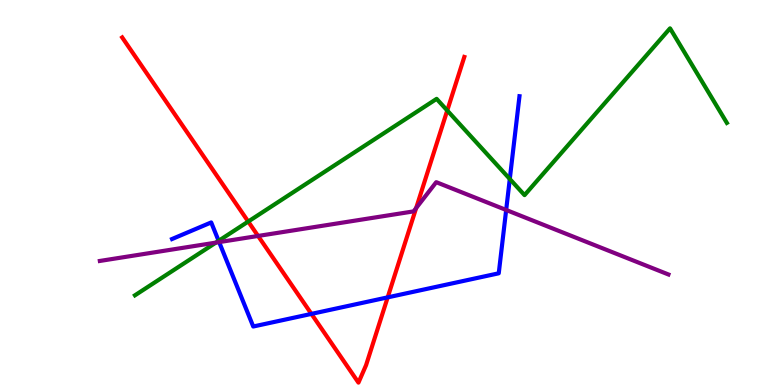[{'lines': ['blue', 'red'], 'intersections': [{'x': 4.02, 'y': 1.85}, {'x': 5.0, 'y': 2.28}]}, {'lines': ['green', 'red'], 'intersections': [{'x': 3.2, 'y': 4.25}, {'x': 5.77, 'y': 7.13}]}, {'lines': ['purple', 'red'], 'intersections': [{'x': 3.33, 'y': 3.87}, {'x': 5.37, 'y': 4.6}]}, {'lines': ['blue', 'green'], 'intersections': [{'x': 2.82, 'y': 3.74}, {'x': 6.58, 'y': 5.35}]}, {'lines': ['blue', 'purple'], 'intersections': [{'x': 2.83, 'y': 3.71}, {'x': 6.53, 'y': 4.55}]}, {'lines': ['green', 'purple'], 'intersections': [{'x': 2.79, 'y': 3.7}]}]